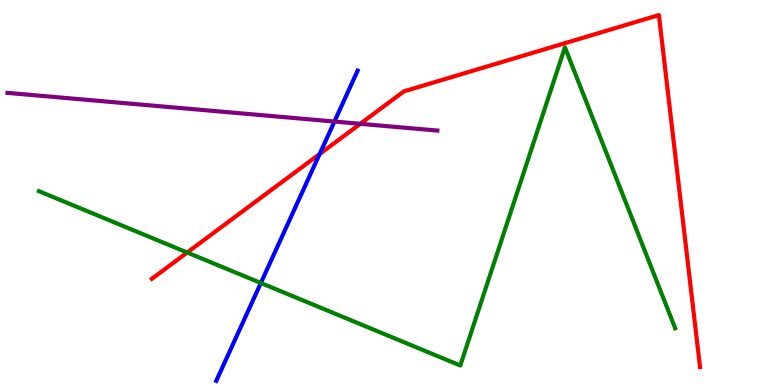[{'lines': ['blue', 'red'], 'intersections': [{'x': 4.12, 'y': 6.0}]}, {'lines': ['green', 'red'], 'intersections': [{'x': 2.42, 'y': 3.44}]}, {'lines': ['purple', 'red'], 'intersections': [{'x': 4.65, 'y': 6.78}]}, {'lines': ['blue', 'green'], 'intersections': [{'x': 3.37, 'y': 2.65}]}, {'lines': ['blue', 'purple'], 'intersections': [{'x': 4.32, 'y': 6.84}]}, {'lines': ['green', 'purple'], 'intersections': []}]